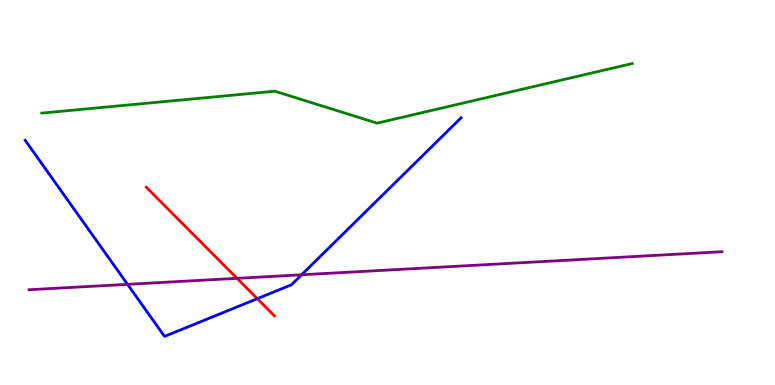[{'lines': ['blue', 'red'], 'intersections': [{'x': 3.32, 'y': 2.24}]}, {'lines': ['green', 'red'], 'intersections': []}, {'lines': ['purple', 'red'], 'intersections': [{'x': 3.06, 'y': 2.77}]}, {'lines': ['blue', 'green'], 'intersections': []}, {'lines': ['blue', 'purple'], 'intersections': [{'x': 1.65, 'y': 2.61}, {'x': 3.89, 'y': 2.86}]}, {'lines': ['green', 'purple'], 'intersections': []}]